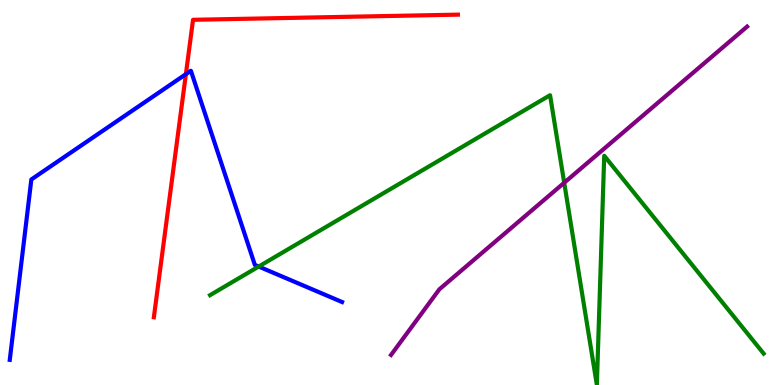[{'lines': ['blue', 'red'], 'intersections': [{'x': 2.4, 'y': 8.07}]}, {'lines': ['green', 'red'], 'intersections': []}, {'lines': ['purple', 'red'], 'intersections': []}, {'lines': ['blue', 'green'], 'intersections': [{'x': 3.34, 'y': 3.08}]}, {'lines': ['blue', 'purple'], 'intersections': []}, {'lines': ['green', 'purple'], 'intersections': [{'x': 7.28, 'y': 5.25}]}]